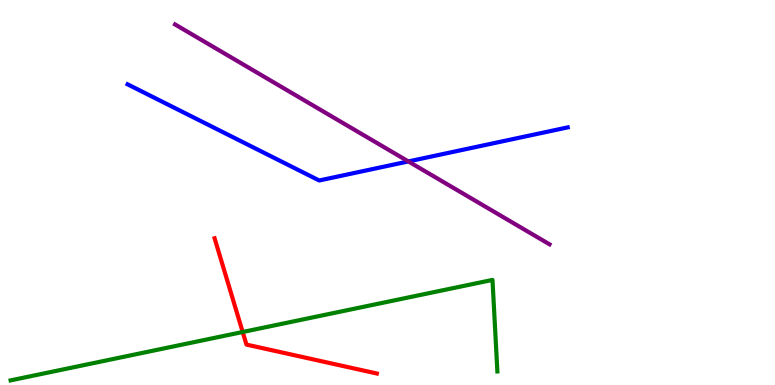[{'lines': ['blue', 'red'], 'intersections': []}, {'lines': ['green', 'red'], 'intersections': [{'x': 3.13, 'y': 1.38}]}, {'lines': ['purple', 'red'], 'intersections': []}, {'lines': ['blue', 'green'], 'intersections': []}, {'lines': ['blue', 'purple'], 'intersections': [{'x': 5.27, 'y': 5.81}]}, {'lines': ['green', 'purple'], 'intersections': []}]